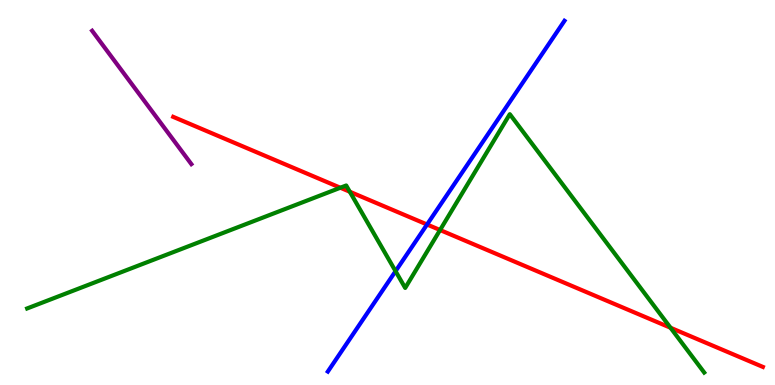[{'lines': ['blue', 'red'], 'intersections': [{'x': 5.51, 'y': 4.17}]}, {'lines': ['green', 'red'], 'intersections': [{'x': 4.39, 'y': 5.12}, {'x': 4.51, 'y': 5.02}, {'x': 5.68, 'y': 4.03}, {'x': 8.65, 'y': 1.49}]}, {'lines': ['purple', 'red'], 'intersections': []}, {'lines': ['blue', 'green'], 'intersections': [{'x': 5.1, 'y': 2.96}]}, {'lines': ['blue', 'purple'], 'intersections': []}, {'lines': ['green', 'purple'], 'intersections': []}]